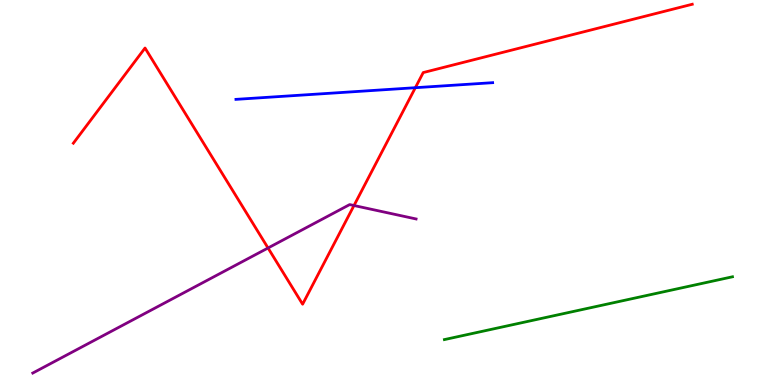[{'lines': ['blue', 'red'], 'intersections': [{'x': 5.36, 'y': 7.72}]}, {'lines': ['green', 'red'], 'intersections': []}, {'lines': ['purple', 'red'], 'intersections': [{'x': 3.46, 'y': 3.56}, {'x': 4.57, 'y': 4.66}]}, {'lines': ['blue', 'green'], 'intersections': []}, {'lines': ['blue', 'purple'], 'intersections': []}, {'lines': ['green', 'purple'], 'intersections': []}]